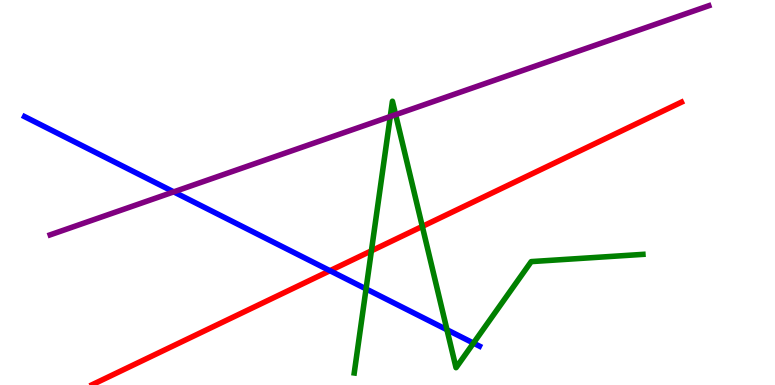[{'lines': ['blue', 'red'], 'intersections': [{'x': 4.26, 'y': 2.97}]}, {'lines': ['green', 'red'], 'intersections': [{'x': 4.79, 'y': 3.48}, {'x': 5.45, 'y': 4.12}]}, {'lines': ['purple', 'red'], 'intersections': []}, {'lines': ['blue', 'green'], 'intersections': [{'x': 4.72, 'y': 2.5}, {'x': 5.77, 'y': 1.44}, {'x': 6.11, 'y': 1.09}]}, {'lines': ['blue', 'purple'], 'intersections': [{'x': 2.24, 'y': 5.02}]}, {'lines': ['green', 'purple'], 'intersections': [{'x': 5.04, 'y': 6.97}, {'x': 5.11, 'y': 7.02}]}]